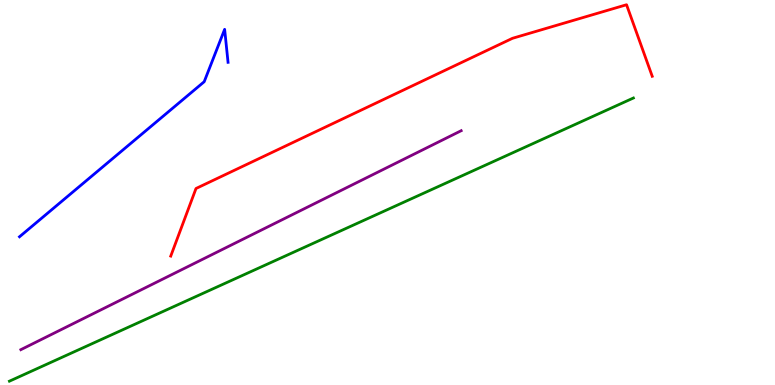[{'lines': ['blue', 'red'], 'intersections': []}, {'lines': ['green', 'red'], 'intersections': []}, {'lines': ['purple', 'red'], 'intersections': []}, {'lines': ['blue', 'green'], 'intersections': []}, {'lines': ['blue', 'purple'], 'intersections': []}, {'lines': ['green', 'purple'], 'intersections': []}]